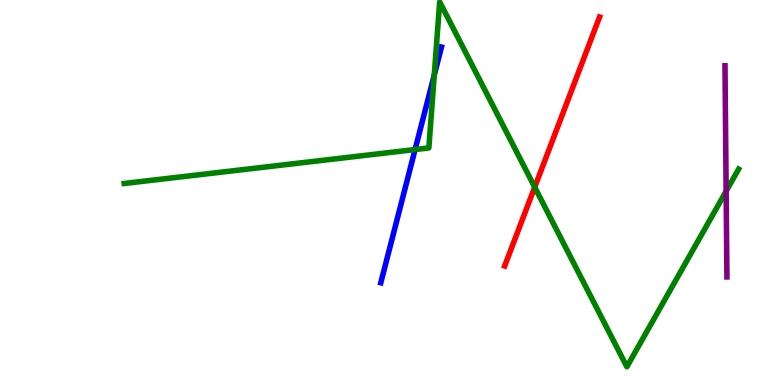[{'lines': ['blue', 'red'], 'intersections': []}, {'lines': ['green', 'red'], 'intersections': [{'x': 6.9, 'y': 5.14}]}, {'lines': ['purple', 'red'], 'intersections': []}, {'lines': ['blue', 'green'], 'intersections': [{'x': 5.36, 'y': 6.12}, {'x': 5.6, 'y': 8.05}]}, {'lines': ['blue', 'purple'], 'intersections': []}, {'lines': ['green', 'purple'], 'intersections': [{'x': 9.37, 'y': 5.03}]}]